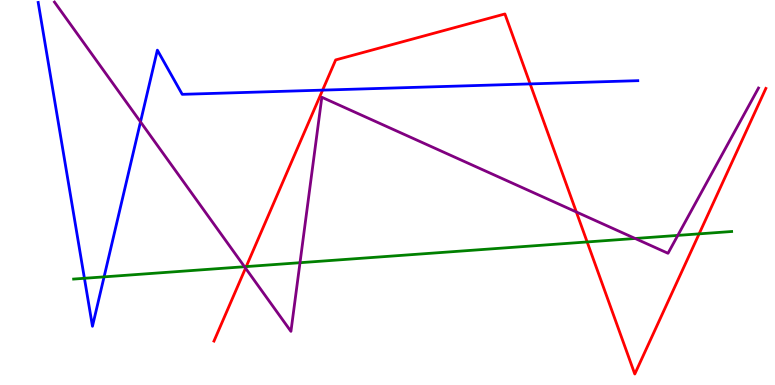[{'lines': ['blue', 'red'], 'intersections': [{'x': 4.16, 'y': 7.66}, {'x': 6.84, 'y': 7.82}]}, {'lines': ['green', 'red'], 'intersections': [{'x': 3.18, 'y': 3.08}, {'x': 7.58, 'y': 3.72}, {'x': 9.02, 'y': 3.93}]}, {'lines': ['purple', 'red'], 'intersections': [{'x': 3.17, 'y': 3.03}, {'x': 7.44, 'y': 4.49}]}, {'lines': ['blue', 'green'], 'intersections': [{'x': 1.09, 'y': 2.77}, {'x': 1.34, 'y': 2.81}]}, {'lines': ['blue', 'purple'], 'intersections': [{'x': 1.81, 'y': 6.83}]}, {'lines': ['green', 'purple'], 'intersections': [{'x': 3.15, 'y': 3.07}, {'x': 3.87, 'y': 3.18}, {'x': 8.2, 'y': 3.81}, {'x': 8.75, 'y': 3.89}]}]